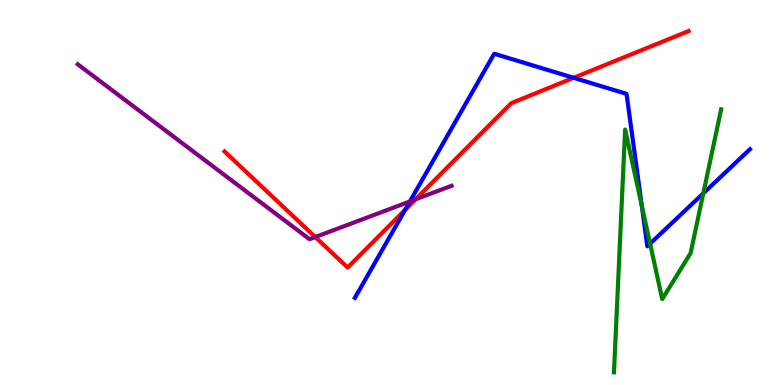[{'lines': ['blue', 'red'], 'intersections': [{'x': 5.23, 'y': 4.55}, {'x': 7.4, 'y': 7.98}]}, {'lines': ['green', 'red'], 'intersections': []}, {'lines': ['purple', 'red'], 'intersections': [{'x': 4.07, 'y': 3.84}, {'x': 5.36, 'y': 4.82}]}, {'lines': ['blue', 'green'], 'intersections': [{'x': 8.28, 'y': 4.66}, {'x': 8.39, 'y': 3.67}, {'x': 9.08, 'y': 4.98}]}, {'lines': ['blue', 'purple'], 'intersections': [{'x': 5.29, 'y': 4.77}]}, {'lines': ['green', 'purple'], 'intersections': []}]